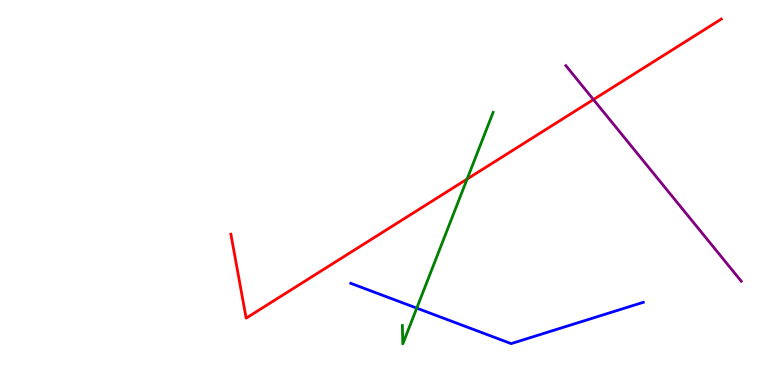[{'lines': ['blue', 'red'], 'intersections': []}, {'lines': ['green', 'red'], 'intersections': [{'x': 6.03, 'y': 5.35}]}, {'lines': ['purple', 'red'], 'intersections': [{'x': 7.66, 'y': 7.41}]}, {'lines': ['blue', 'green'], 'intersections': [{'x': 5.38, 'y': 2.0}]}, {'lines': ['blue', 'purple'], 'intersections': []}, {'lines': ['green', 'purple'], 'intersections': []}]